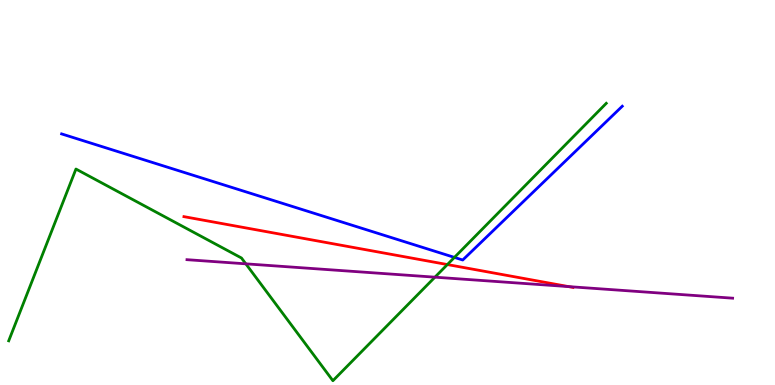[{'lines': ['blue', 'red'], 'intersections': []}, {'lines': ['green', 'red'], 'intersections': [{'x': 5.77, 'y': 3.13}]}, {'lines': ['purple', 'red'], 'intersections': [{'x': 7.34, 'y': 2.56}]}, {'lines': ['blue', 'green'], 'intersections': [{'x': 5.86, 'y': 3.31}]}, {'lines': ['blue', 'purple'], 'intersections': []}, {'lines': ['green', 'purple'], 'intersections': [{'x': 3.17, 'y': 3.15}, {'x': 5.61, 'y': 2.8}]}]